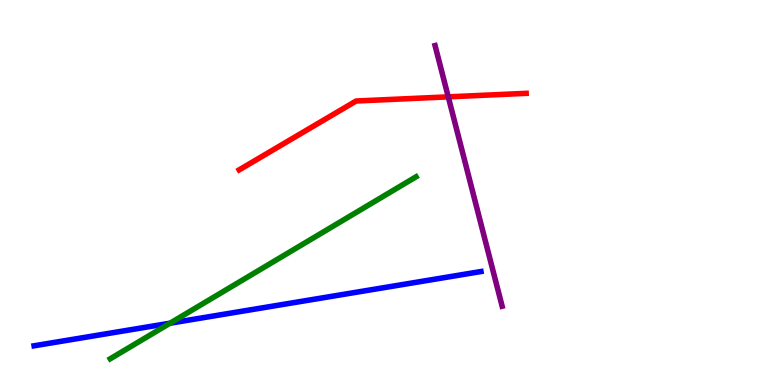[{'lines': ['blue', 'red'], 'intersections': []}, {'lines': ['green', 'red'], 'intersections': []}, {'lines': ['purple', 'red'], 'intersections': [{'x': 5.78, 'y': 7.48}]}, {'lines': ['blue', 'green'], 'intersections': [{'x': 2.19, 'y': 1.6}]}, {'lines': ['blue', 'purple'], 'intersections': []}, {'lines': ['green', 'purple'], 'intersections': []}]